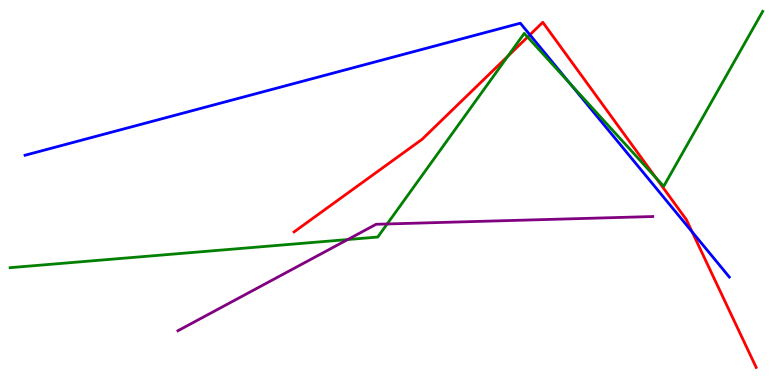[{'lines': ['blue', 'red'], 'intersections': [{'x': 6.84, 'y': 9.1}, {'x': 8.93, 'y': 3.98}]}, {'lines': ['green', 'red'], 'intersections': [{'x': 6.55, 'y': 8.54}, {'x': 6.81, 'y': 9.04}, {'x': 8.46, 'y': 5.39}]}, {'lines': ['purple', 'red'], 'intersections': []}, {'lines': ['blue', 'green'], 'intersections': [{'x': 7.36, 'y': 7.83}]}, {'lines': ['blue', 'purple'], 'intersections': []}, {'lines': ['green', 'purple'], 'intersections': [{'x': 4.49, 'y': 3.78}, {'x': 5.0, 'y': 4.18}]}]